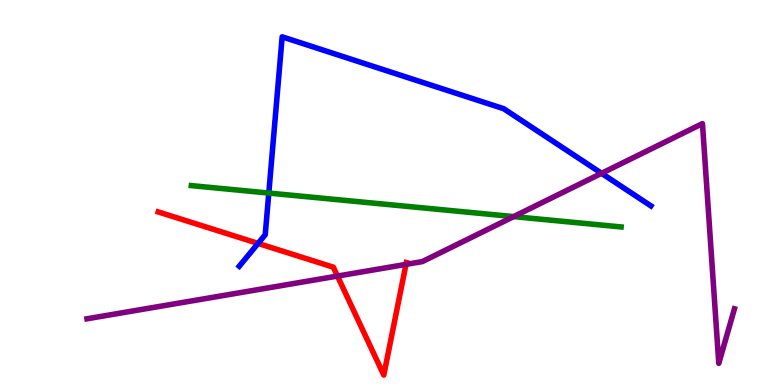[{'lines': ['blue', 'red'], 'intersections': [{'x': 3.33, 'y': 3.68}]}, {'lines': ['green', 'red'], 'intersections': []}, {'lines': ['purple', 'red'], 'intersections': [{'x': 4.35, 'y': 2.83}, {'x': 5.24, 'y': 3.13}]}, {'lines': ['blue', 'green'], 'intersections': [{'x': 3.47, 'y': 4.99}]}, {'lines': ['blue', 'purple'], 'intersections': [{'x': 7.76, 'y': 5.5}]}, {'lines': ['green', 'purple'], 'intersections': [{'x': 6.63, 'y': 4.37}]}]